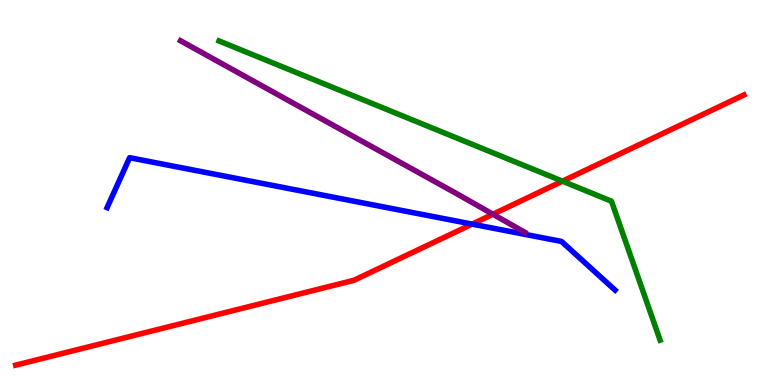[{'lines': ['blue', 'red'], 'intersections': [{'x': 6.09, 'y': 4.18}]}, {'lines': ['green', 'red'], 'intersections': [{'x': 7.26, 'y': 5.29}]}, {'lines': ['purple', 'red'], 'intersections': [{'x': 6.36, 'y': 4.44}]}, {'lines': ['blue', 'green'], 'intersections': []}, {'lines': ['blue', 'purple'], 'intersections': []}, {'lines': ['green', 'purple'], 'intersections': []}]